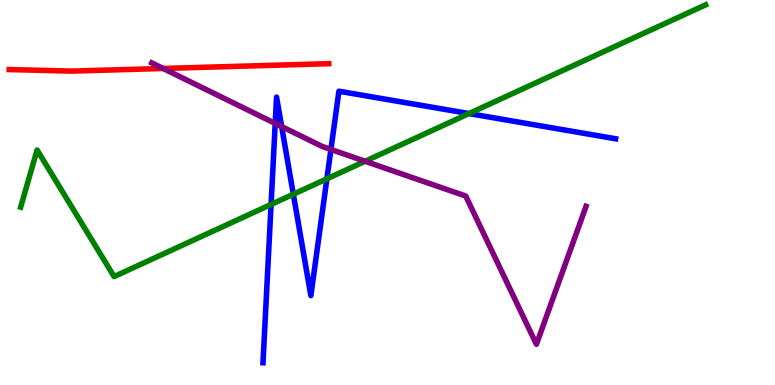[{'lines': ['blue', 'red'], 'intersections': []}, {'lines': ['green', 'red'], 'intersections': []}, {'lines': ['purple', 'red'], 'intersections': [{'x': 2.1, 'y': 8.22}]}, {'lines': ['blue', 'green'], 'intersections': [{'x': 3.5, 'y': 4.69}, {'x': 3.78, 'y': 4.96}, {'x': 4.22, 'y': 5.36}, {'x': 6.05, 'y': 7.05}]}, {'lines': ['blue', 'purple'], 'intersections': [{'x': 3.55, 'y': 6.79}, {'x': 3.63, 'y': 6.71}, {'x': 4.27, 'y': 6.12}]}, {'lines': ['green', 'purple'], 'intersections': [{'x': 4.71, 'y': 5.81}]}]